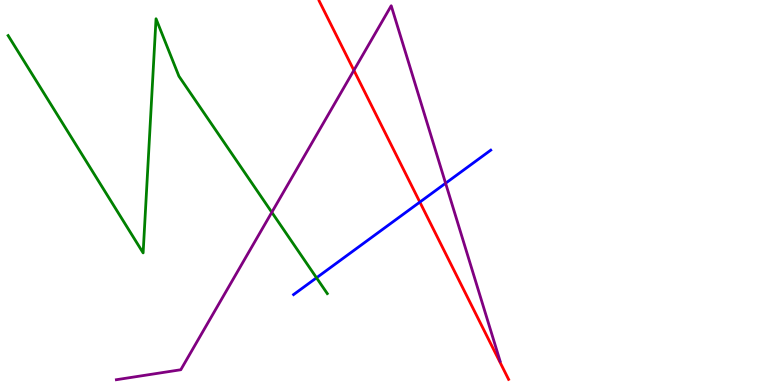[{'lines': ['blue', 'red'], 'intersections': [{'x': 5.42, 'y': 4.75}]}, {'lines': ['green', 'red'], 'intersections': []}, {'lines': ['purple', 'red'], 'intersections': [{'x': 4.57, 'y': 8.17}]}, {'lines': ['blue', 'green'], 'intersections': [{'x': 4.08, 'y': 2.78}]}, {'lines': ['blue', 'purple'], 'intersections': [{'x': 5.75, 'y': 5.24}]}, {'lines': ['green', 'purple'], 'intersections': [{'x': 3.51, 'y': 4.49}]}]